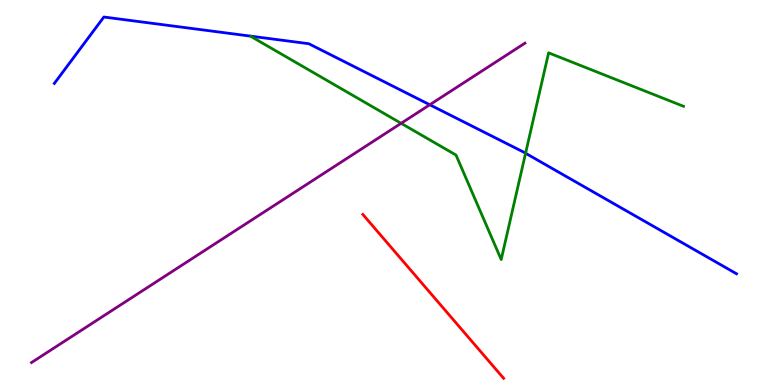[{'lines': ['blue', 'red'], 'intersections': []}, {'lines': ['green', 'red'], 'intersections': []}, {'lines': ['purple', 'red'], 'intersections': []}, {'lines': ['blue', 'green'], 'intersections': [{'x': 6.78, 'y': 6.02}]}, {'lines': ['blue', 'purple'], 'intersections': [{'x': 5.55, 'y': 7.28}]}, {'lines': ['green', 'purple'], 'intersections': [{'x': 5.18, 'y': 6.8}]}]